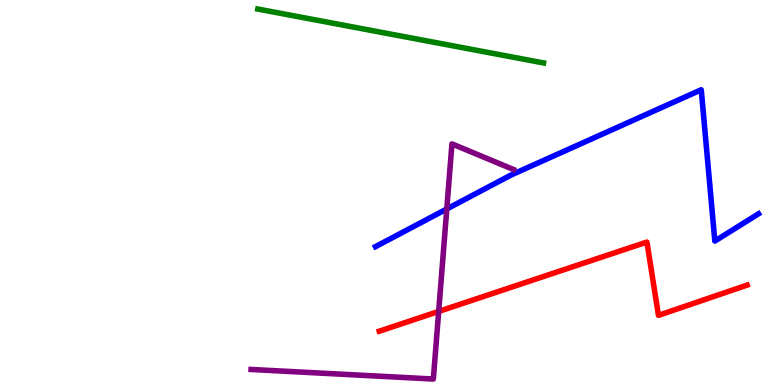[{'lines': ['blue', 'red'], 'intersections': []}, {'lines': ['green', 'red'], 'intersections': []}, {'lines': ['purple', 'red'], 'intersections': [{'x': 5.66, 'y': 1.91}]}, {'lines': ['blue', 'green'], 'intersections': []}, {'lines': ['blue', 'purple'], 'intersections': [{'x': 5.77, 'y': 4.57}]}, {'lines': ['green', 'purple'], 'intersections': []}]